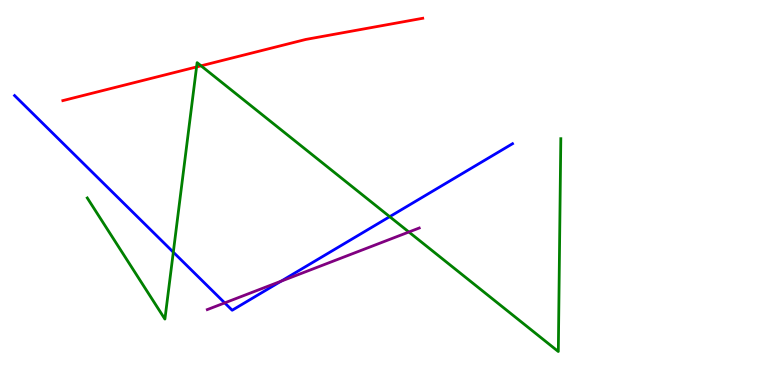[{'lines': ['blue', 'red'], 'intersections': []}, {'lines': ['green', 'red'], 'intersections': [{'x': 2.54, 'y': 8.26}, {'x': 2.59, 'y': 8.29}]}, {'lines': ['purple', 'red'], 'intersections': []}, {'lines': ['blue', 'green'], 'intersections': [{'x': 2.24, 'y': 3.45}, {'x': 5.03, 'y': 4.37}]}, {'lines': ['blue', 'purple'], 'intersections': [{'x': 2.9, 'y': 2.13}, {'x': 3.63, 'y': 2.7}]}, {'lines': ['green', 'purple'], 'intersections': [{'x': 5.28, 'y': 3.97}]}]